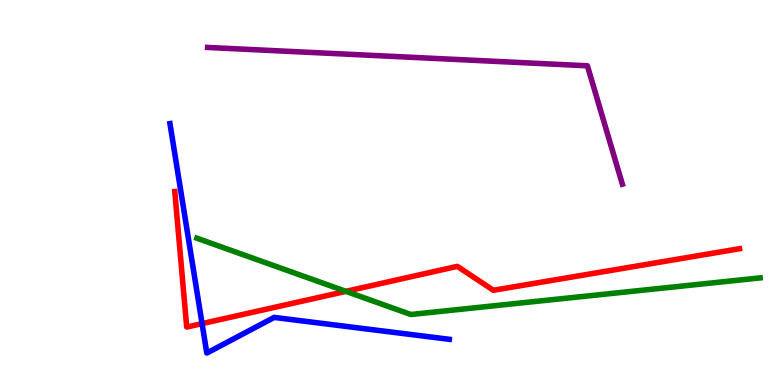[{'lines': ['blue', 'red'], 'intersections': [{'x': 2.61, 'y': 1.59}]}, {'lines': ['green', 'red'], 'intersections': [{'x': 4.46, 'y': 2.43}]}, {'lines': ['purple', 'red'], 'intersections': []}, {'lines': ['blue', 'green'], 'intersections': []}, {'lines': ['blue', 'purple'], 'intersections': []}, {'lines': ['green', 'purple'], 'intersections': []}]